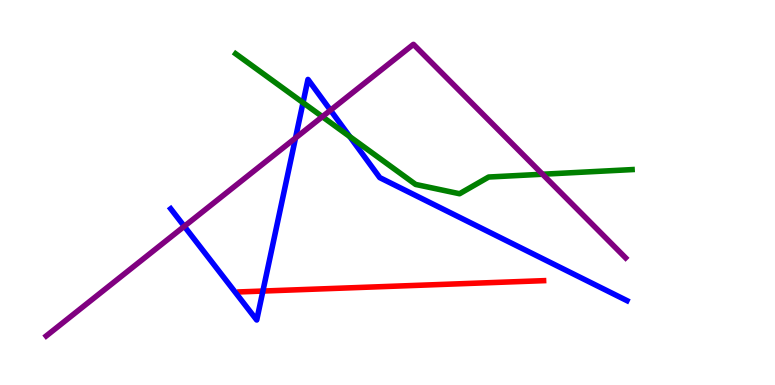[{'lines': ['blue', 'red'], 'intersections': [{'x': 3.39, 'y': 2.44}]}, {'lines': ['green', 'red'], 'intersections': []}, {'lines': ['purple', 'red'], 'intersections': []}, {'lines': ['blue', 'green'], 'intersections': [{'x': 3.91, 'y': 7.33}, {'x': 4.51, 'y': 6.45}]}, {'lines': ['blue', 'purple'], 'intersections': [{'x': 2.38, 'y': 4.12}, {'x': 3.81, 'y': 6.42}, {'x': 4.26, 'y': 7.14}]}, {'lines': ['green', 'purple'], 'intersections': [{'x': 4.16, 'y': 6.97}, {'x': 7.0, 'y': 5.47}]}]